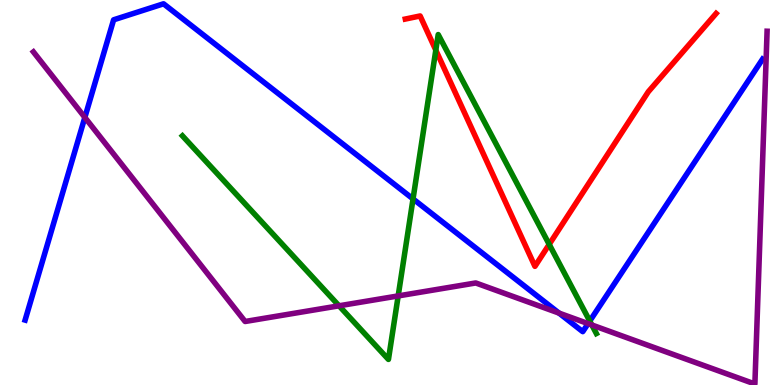[{'lines': ['blue', 'red'], 'intersections': []}, {'lines': ['green', 'red'], 'intersections': [{'x': 5.62, 'y': 8.7}, {'x': 7.09, 'y': 3.65}]}, {'lines': ['purple', 'red'], 'intersections': []}, {'lines': ['blue', 'green'], 'intersections': [{'x': 5.33, 'y': 4.83}, {'x': 7.61, 'y': 1.66}]}, {'lines': ['blue', 'purple'], 'intersections': [{'x': 1.09, 'y': 6.95}, {'x': 7.21, 'y': 1.87}, {'x': 7.59, 'y': 1.59}]}, {'lines': ['green', 'purple'], 'intersections': [{'x': 4.37, 'y': 2.06}, {'x': 5.14, 'y': 2.31}, {'x': 7.64, 'y': 1.56}]}]